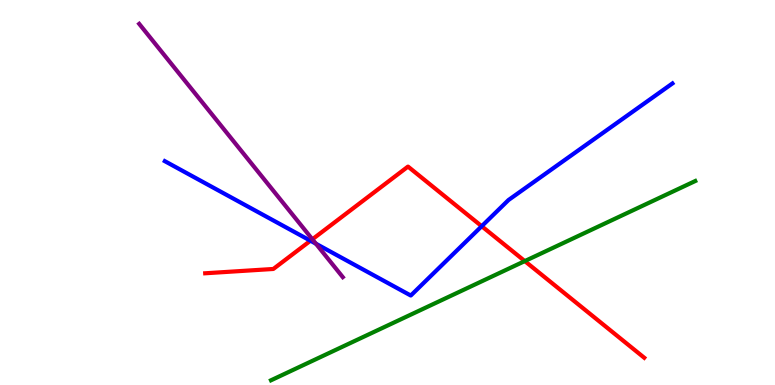[{'lines': ['blue', 'red'], 'intersections': [{'x': 4.01, 'y': 3.75}, {'x': 6.22, 'y': 4.12}]}, {'lines': ['green', 'red'], 'intersections': [{'x': 6.77, 'y': 3.22}]}, {'lines': ['purple', 'red'], 'intersections': [{'x': 4.03, 'y': 3.78}]}, {'lines': ['blue', 'green'], 'intersections': []}, {'lines': ['blue', 'purple'], 'intersections': [{'x': 4.08, 'y': 3.67}]}, {'lines': ['green', 'purple'], 'intersections': []}]